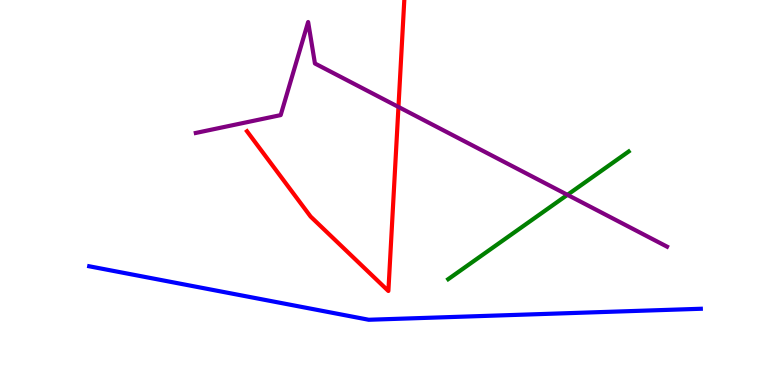[{'lines': ['blue', 'red'], 'intersections': []}, {'lines': ['green', 'red'], 'intersections': []}, {'lines': ['purple', 'red'], 'intersections': [{'x': 5.14, 'y': 7.22}]}, {'lines': ['blue', 'green'], 'intersections': []}, {'lines': ['blue', 'purple'], 'intersections': []}, {'lines': ['green', 'purple'], 'intersections': [{'x': 7.32, 'y': 4.94}]}]